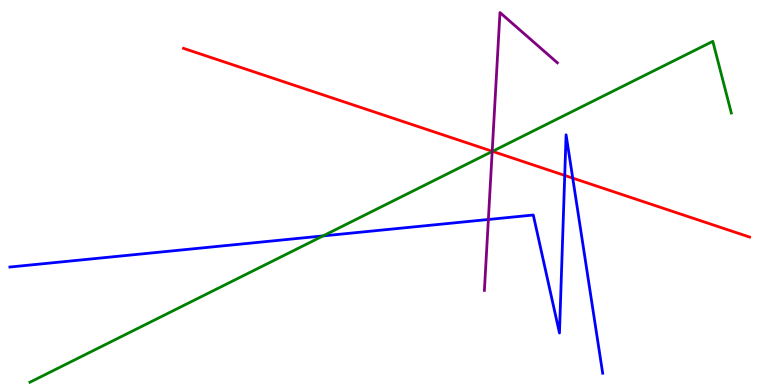[{'lines': ['blue', 'red'], 'intersections': [{'x': 7.29, 'y': 5.44}, {'x': 7.39, 'y': 5.37}]}, {'lines': ['green', 'red'], 'intersections': [{'x': 6.35, 'y': 6.07}]}, {'lines': ['purple', 'red'], 'intersections': [{'x': 6.35, 'y': 6.07}]}, {'lines': ['blue', 'green'], 'intersections': [{'x': 4.17, 'y': 3.87}]}, {'lines': ['blue', 'purple'], 'intersections': [{'x': 6.3, 'y': 4.3}]}, {'lines': ['green', 'purple'], 'intersections': [{'x': 6.35, 'y': 6.07}]}]